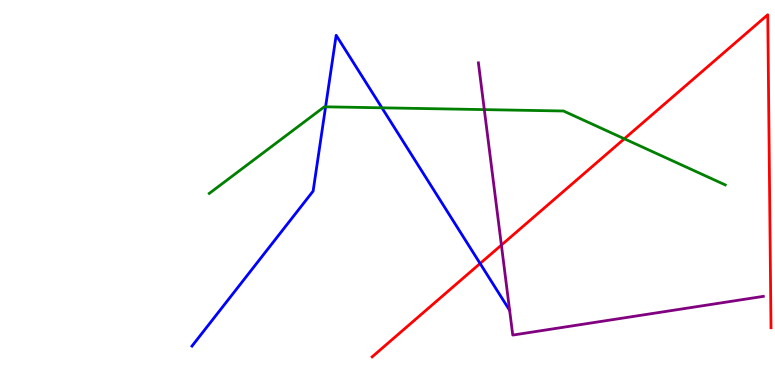[{'lines': ['blue', 'red'], 'intersections': [{'x': 6.19, 'y': 3.16}]}, {'lines': ['green', 'red'], 'intersections': [{'x': 8.06, 'y': 6.4}]}, {'lines': ['purple', 'red'], 'intersections': [{'x': 6.47, 'y': 3.63}]}, {'lines': ['blue', 'green'], 'intersections': [{'x': 4.2, 'y': 7.23}, {'x': 4.93, 'y': 7.2}]}, {'lines': ['blue', 'purple'], 'intersections': []}, {'lines': ['green', 'purple'], 'intersections': [{'x': 6.25, 'y': 7.15}]}]